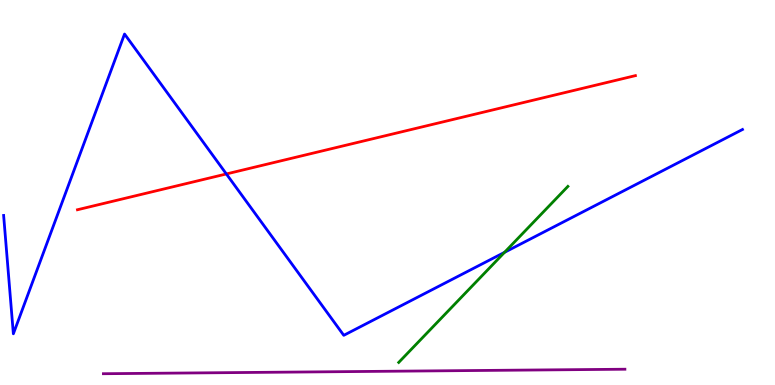[{'lines': ['blue', 'red'], 'intersections': [{'x': 2.92, 'y': 5.48}]}, {'lines': ['green', 'red'], 'intersections': []}, {'lines': ['purple', 'red'], 'intersections': []}, {'lines': ['blue', 'green'], 'intersections': [{'x': 6.51, 'y': 3.45}]}, {'lines': ['blue', 'purple'], 'intersections': []}, {'lines': ['green', 'purple'], 'intersections': []}]